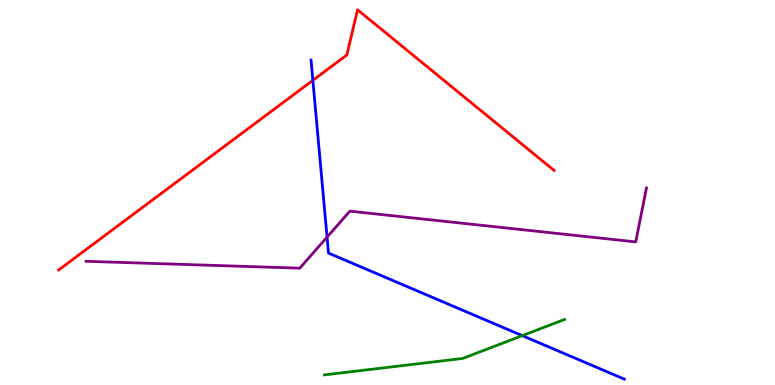[{'lines': ['blue', 'red'], 'intersections': [{'x': 4.04, 'y': 7.91}]}, {'lines': ['green', 'red'], 'intersections': []}, {'lines': ['purple', 'red'], 'intersections': []}, {'lines': ['blue', 'green'], 'intersections': [{'x': 6.74, 'y': 1.28}]}, {'lines': ['blue', 'purple'], 'intersections': [{'x': 4.22, 'y': 3.84}]}, {'lines': ['green', 'purple'], 'intersections': []}]